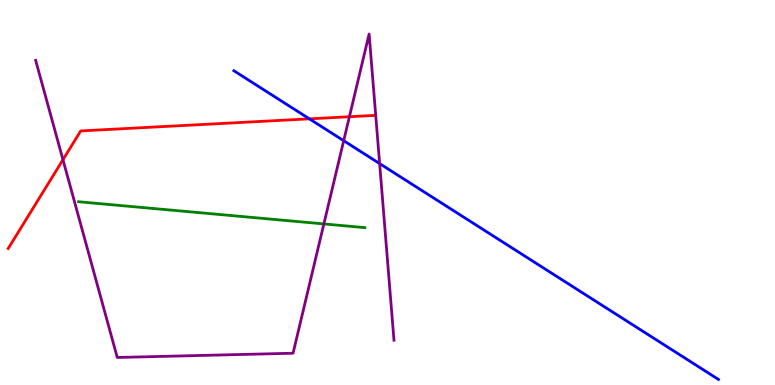[{'lines': ['blue', 'red'], 'intersections': [{'x': 3.99, 'y': 6.91}]}, {'lines': ['green', 'red'], 'intersections': []}, {'lines': ['purple', 'red'], 'intersections': [{'x': 0.812, 'y': 5.85}, {'x': 4.51, 'y': 6.97}]}, {'lines': ['blue', 'green'], 'intersections': []}, {'lines': ['blue', 'purple'], 'intersections': [{'x': 4.43, 'y': 6.35}, {'x': 4.9, 'y': 5.75}]}, {'lines': ['green', 'purple'], 'intersections': [{'x': 4.18, 'y': 4.18}]}]